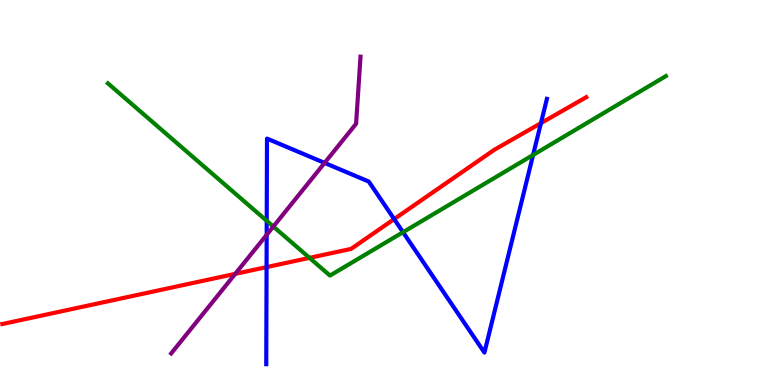[{'lines': ['blue', 'red'], 'intersections': [{'x': 3.44, 'y': 3.06}, {'x': 5.09, 'y': 4.31}, {'x': 6.98, 'y': 6.8}]}, {'lines': ['green', 'red'], 'intersections': [{'x': 3.99, 'y': 3.3}]}, {'lines': ['purple', 'red'], 'intersections': [{'x': 3.04, 'y': 2.89}]}, {'lines': ['blue', 'green'], 'intersections': [{'x': 3.44, 'y': 4.26}, {'x': 5.2, 'y': 3.97}, {'x': 6.88, 'y': 5.98}]}, {'lines': ['blue', 'purple'], 'intersections': [{'x': 3.44, 'y': 3.9}, {'x': 4.19, 'y': 5.77}]}, {'lines': ['green', 'purple'], 'intersections': [{'x': 3.53, 'y': 4.12}]}]